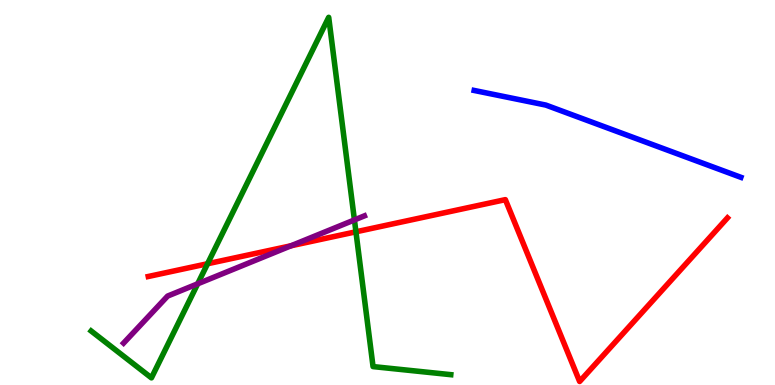[{'lines': ['blue', 'red'], 'intersections': []}, {'lines': ['green', 'red'], 'intersections': [{'x': 2.68, 'y': 3.15}, {'x': 4.59, 'y': 3.98}]}, {'lines': ['purple', 'red'], 'intersections': [{'x': 3.75, 'y': 3.62}]}, {'lines': ['blue', 'green'], 'intersections': []}, {'lines': ['blue', 'purple'], 'intersections': []}, {'lines': ['green', 'purple'], 'intersections': [{'x': 2.55, 'y': 2.63}, {'x': 4.57, 'y': 4.29}]}]